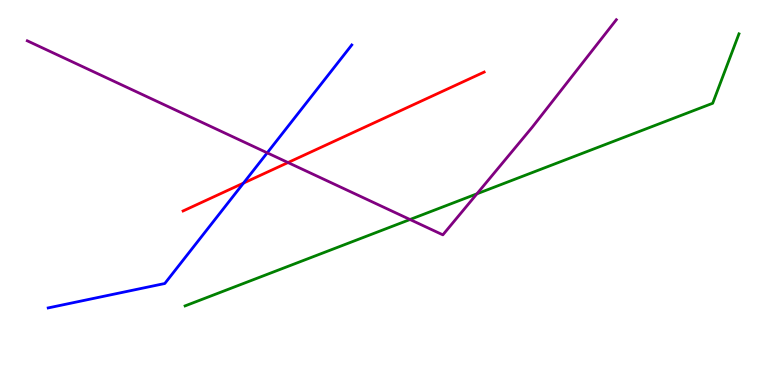[{'lines': ['blue', 'red'], 'intersections': [{'x': 3.14, 'y': 5.24}]}, {'lines': ['green', 'red'], 'intersections': []}, {'lines': ['purple', 'red'], 'intersections': [{'x': 3.72, 'y': 5.78}]}, {'lines': ['blue', 'green'], 'intersections': []}, {'lines': ['blue', 'purple'], 'intersections': [{'x': 3.45, 'y': 6.03}]}, {'lines': ['green', 'purple'], 'intersections': [{'x': 5.29, 'y': 4.3}, {'x': 6.15, 'y': 4.97}]}]